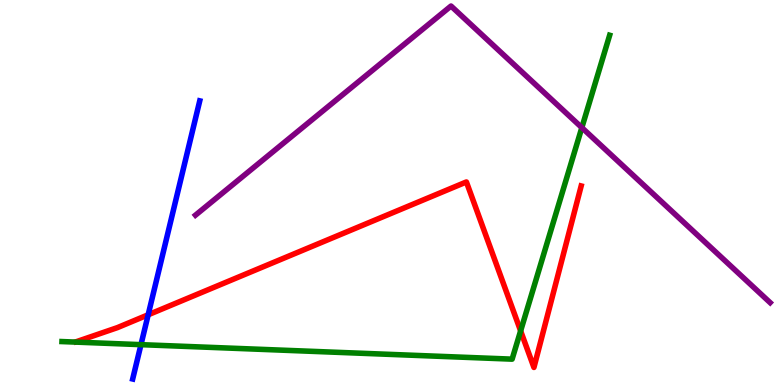[{'lines': ['blue', 'red'], 'intersections': [{'x': 1.91, 'y': 1.82}]}, {'lines': ['green', 'red'], 'intersections': [{'x': 6.72, 'y': 1.41}]}, {'lines': ['purple', 'red'], 'intersections': []}, {'lines': ['blue', 'green'], 'intersections': [{'x': 1.82, 'y': 1.05}]}, {'lines': ['blue', 'purple'], 'intersections': []}, {'lines': ['green', 'purple'], 'intersections': [{'x': 7.51, 'y': 6.69}]}]